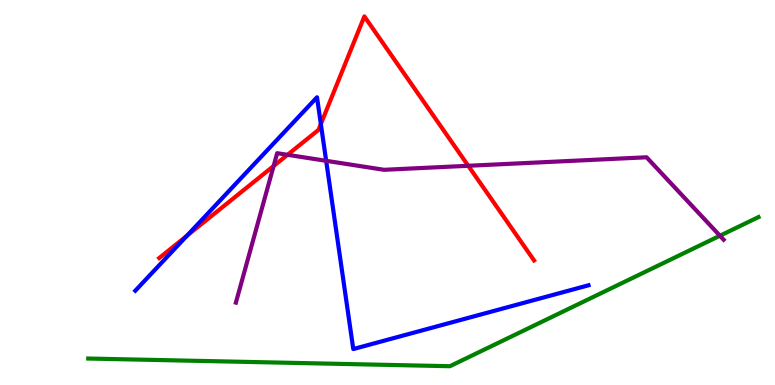[{'lines': ['blue', 'red'], 'intersections': [{'x': 2.41, 'y': 3.88}, {'x': 4.14, 'y': 6.78}]}, {'lines': ['green', 'red'], 'intersections': []}, {'lines': ['purple', 'red'], 'intersections': [{'x': 3.53, 'y': 5.69}, {'x': 3.71, 'y': 5.98}, {'x': 6.04, 'y': 5.69}]}, {'lines': ['blue', 'green'], 'intersections': []}, {'lines': ['blue', 'purple'], 'intersections': [{'x': 4.21, 'y': 5.82}]}, {'lines': ['green', 'purple'], 'intersections': [{'x': 9.29, 'y': 3.88}]}]